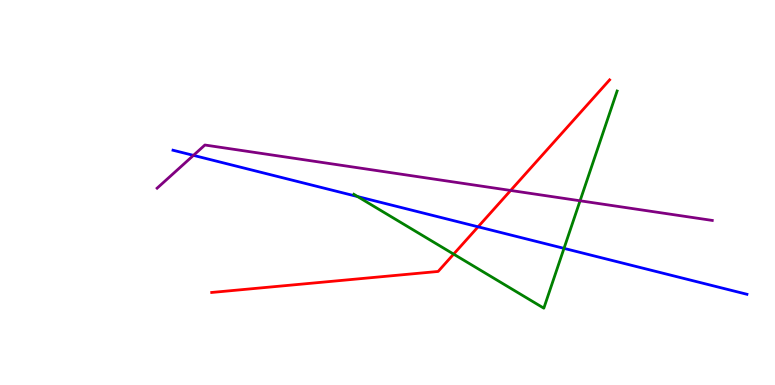[{'lines': ['blue', 'red'], 'intersections': [{'x': 6.17, 'y': 4.11}]}, {'lines': ['green', 'red'], 'intersections': [{'x': 5.85, 'y': 3.4}]}, {'lines': ['purple', 'red'], 'intersections': [{'x': 6.59, 'y': 5.05}]}, {'lines': ['blue', 'green'], 'intersections': [{'x': 4.61, 'y': 4.89}, {'x': 7.28, 'y': 3.55}]}, {'lines': ['blue', 'purple'], 'intersections': [{'x': 2.5, 'y': 5.96}]}, {'lines': ['green', 'purple'], 'intersections': [{'x': 7.48, 'y': 4.78}]}]